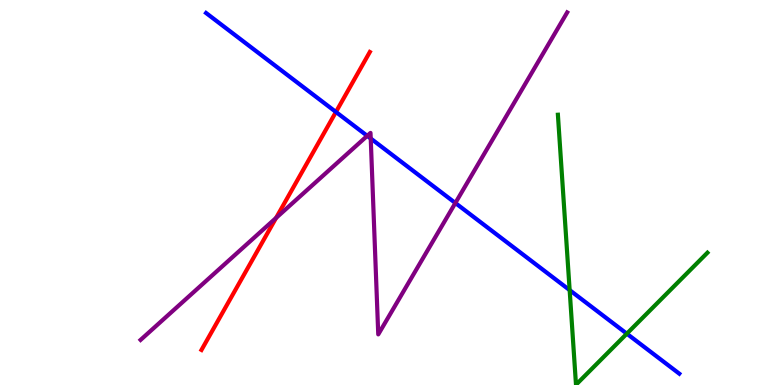[{'lines': ['blue', 'red'], 'intersections': [{'x': 4.33, 'y': 7.09}]}, {'lines': ['green', 'red'], 'intersections': []}, {'lines': ['purple', 'red'], 'intersections': [{'x': 3.56, 'y': 4.34}]}, {'lines': ['blue', 'green'], 'intersections': [{'x': 7.35, 'y': 2.46}, {'x': 8.09, 'y': 1.33}]}, {'lines': ['blue', 'purple'], 'intersections': [{'x': 4.74, 'y': 6.47}, {'x': 4.78, 'y': 6.4}, {'x': 5.88, 'y': 4.73}]}, {'lines': ['green', 'purple'], 'intersections': []}]